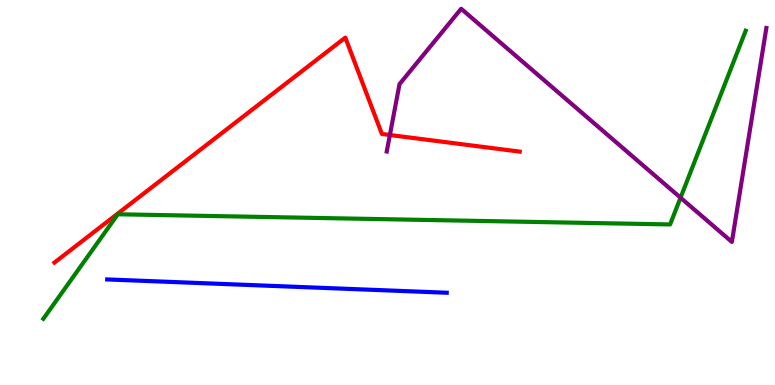[{'lines': ['blue', 'red'], 'intersections': []}, {'lines': ['green', 'red'], 'intersections': []}, {'lines': ['purple', 'red'], 'intersections': [{'x': 5.03, 'y': 6.49}]}, {'lines': ['blue', 'green'], 'intersections': []}, {'lines': ['blue', 'purple'], 'intersections': []}, {'lines': ['green', 'purple'], 'intersections': [{'x': 8.78, 'y': 4.86}]}]